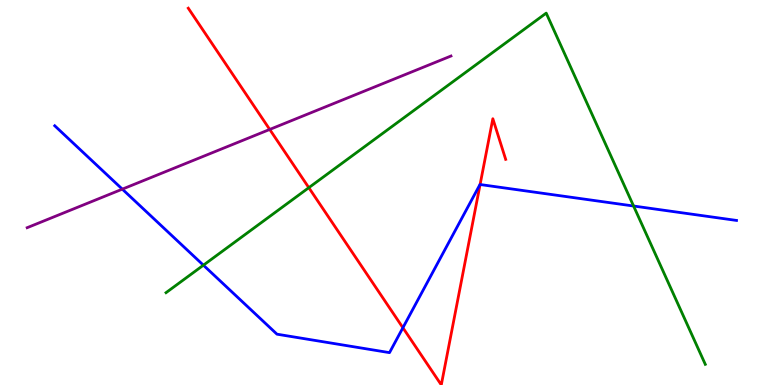[{'lines': ['blue', 'red'], 'intersections': [{'x': 5.2, 'y': 1.49}, {'x': 6.19, 'y': 5.21}]}, {'lines': ['green', 'red'], 'intersections': [{'x': 3.98, 'y': 5.13}]}, {'lines': ['purple', 'red'], 'intersections': [{'x': 3.48, 'y': 6.64}]}, {'lines': ['blue', 'green'], 'intersections': [{'x': 2.62, 'y': 3.11}, {'x': 8.18, 'y': 4.65}]}, {'lines': ['blue', 'purple'], 'intersections': [{'x': 1.58, 'y': 5.09}]}, {'lines': ['green', 'purple'], 'intersections': []}]